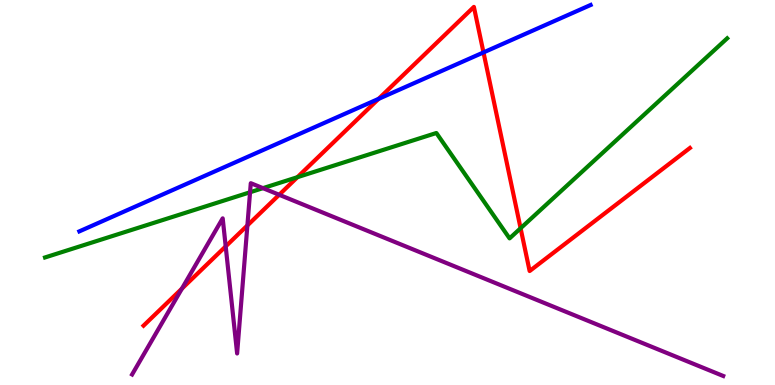[{'lines': ['blue', 'red'], 'intersections': [{'x': 4.88, 'y': 7.43}, {'x': 6.24, 'y': 8.64}]}, {'lines': ['green', 'red'], 'intersections': [{'x': 3.84, 'y': 5.4}, {'x': 6.72, 'y': 4.07}]}, {'lines': ['purple', 'red'], 'intersections': [{'x': 2.35, 'y': 2.5}, {'x': 2.91, 'y': 3.6}, {'x': 3.19, 'y': 4.14}, {'x': 3.6, 'y': 4.94}]}, {'lines': ['blue', 'green'], 'intersections': []}, {'lines': ['blue', 'purple'], 'intersections': []}, {'lines': ['green', 'purple'], 'intersections': [{'x': 3.23, 'y': 5.01}, {'x': 3.39, 'y': 5.11}]}]